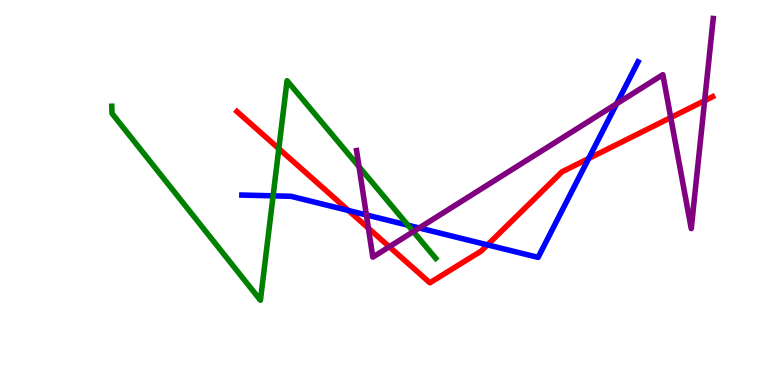[{'lines': ['blue', 'red'], 'intersections': [{'x': 4.5, 'y': 4.53}, {'x': 6.29, 'y': 3.64}, {'x': 7.6, 'y': 5.88}]}, {'lines': ['green', 'red'], 'intersections': [{'x': 3.6, 'y': 6.14}]}, {'lines': ['purple', 'red'], 'intersections': [{'x': 4.75, 'y': 4.07}, {'x': 5.02, 'y': 3.59}, {'x': 8.65, 'y': 6.95}, {'x': 9.09, 'y': 7.39}]}, {'lines': ['blue', 'green'], 'intersections': [{'x': 3.52, 'y': 4.91}, {'x': 5.26, 'y': 4.15}]}, {'lines': ['blue', 'purple'], 'intersections': [{'x': 4.73, 'y': 4.42}, {'x': 5.41, 'y': 4.08}, {'x': 7.96, 'y': 7.31}]}, {'lines': ['green', 'purple'], 'intersections': [{'x': 4.63, 'y': 5.67}, {'x': 5.33, 'y': 3.98}]}]